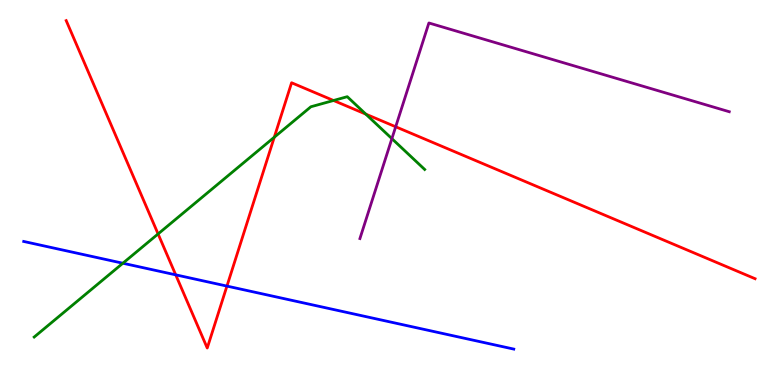[{'lines': ['blue', 'red'], 'intersections': [{'x': 2.27, 'y': 2.86}, {'x': 2.93, 'y': 2.57}]}, {'lines': ['green', 'red'], 'intersections': [{'x': 2.04, 'y': 3.92}, {'x': 3.54, 'y': 6.44}, {'x': 4.3, 'y': 7.39}, {'x': 4.72, 'y': 7.04}]}, {'lines': ['purple', 'red'], 'intersections': [{'x': 5.11, 'y': 6.71}]}, {'lines': ['blue', 'green'], 'intersections': [{'x': 1.59, 'y': 3.16}]}, {'lines': ['blue', 'purple'], 'intersections': []}, {'lines': ['green', 'purple'], 'intersections': [{'x': 5.06, 'y': 6.4}]}]